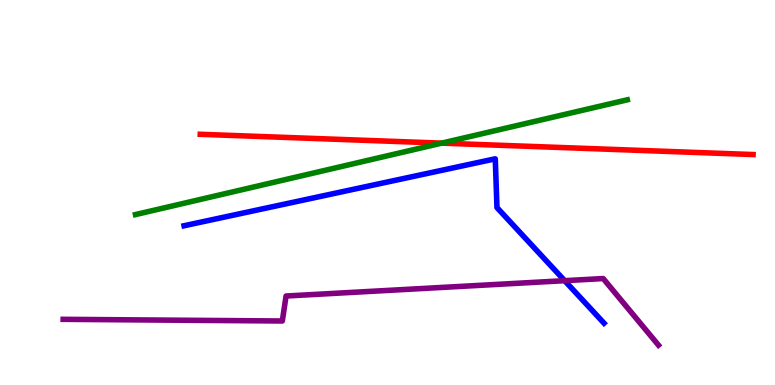[{'lines': ['blue', 'red'], 'intersections': []}, {'lines': ['green', 'red'], 'intersections': [{'x': 5.7, 'y': 6.28}]}, {'lines': ['purple', 'red'], 'intersections': []}, {'lines': ['blue', 'green'], 'intersections': []}, {'lines': ['blue', 'purple'], 'intersections': [{'x': 7.29, 'y': 2.71}]}, {'lines': ['green', 'purple'], 'intersections': []}]